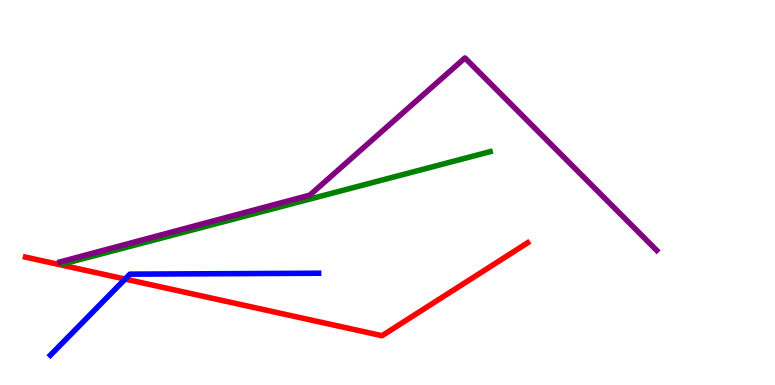[{'lines': ['blue', 'red'], 'intersections': [{'x': 1.61, 'y': 2.75}]}, {'lines': ['green', 'red'], 'intersections': []}, {'lines': ['purple', 'red'], 'intersections': []}, {'lines': ['blue', 'green'], 'intersections': []}, {'lines': ['blue', 'purple'], 'intersections': []}, {'lines': ['green', 'purple'], 'intersections': []}]